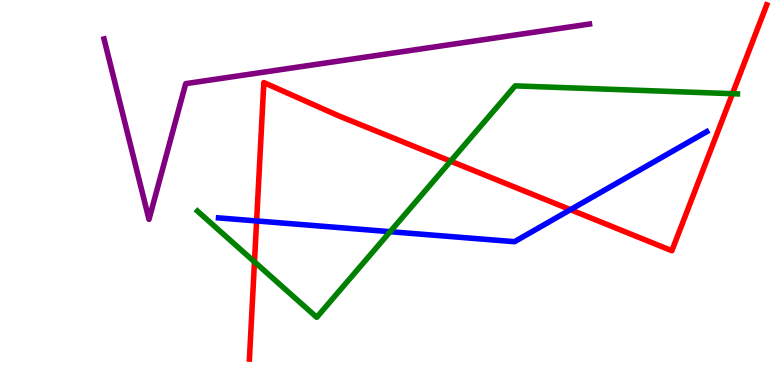[{'lines': ['blue', 'red'], 'intersections': [{'x': 3.31, 'y': 4.26}, {'x': 7.36, 'y': 4.55}]}, {'lines': ['green', 'red'], 'intersections': [{'x': 3.28, 'y': 3.2}, {'x': 5.81, 'y': 5.81}, {'x': 9.45, 'y': 7.57}]}, {'lines': ['purple', 'red'], 'intersections': []}, {'lines': ['blue', 'green'], 'intersections': [{'x': 5.03, 'y': 3.98}]}, {'lines': ['blue', 'purple'], 'intersections': []}, {'lines': ['green', 'purple'], 'intersections': []}]